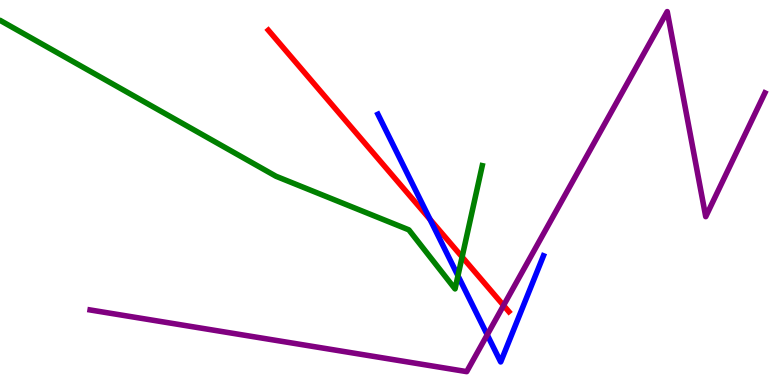[{'lines': ['blue', 'red'], 'intersections': [{'x': 5.55, 'y': 4.3}]}, {'lines': ['green', 'red'], 'intersections': [{'x': 5.96, 'y': 3.33}]}, {'lines': ['purple', 'red'], 'intersections': [{'x': 6.5, 'y': 2.07}]}, {'lines': ['blue', 'green'], 'intersections': [{'x': 5.91, 'y': 2.84}]}, {'lines': ['blue', 'purple'], 'intersections': [{'x': 6.29, 'y': 1.3}]}, {'lines': ['green', 'purple'], 'intersections': []}]